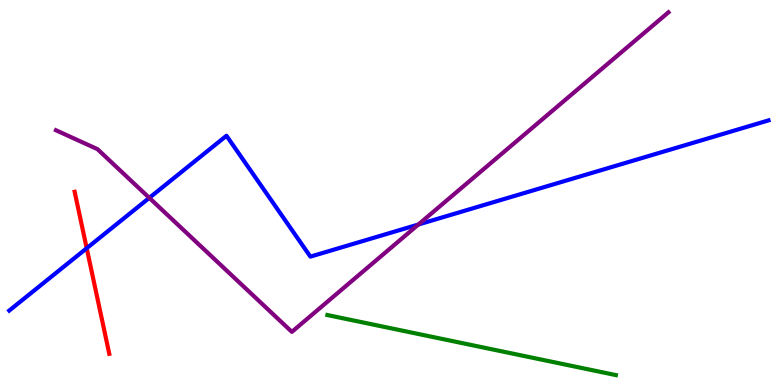[{'lines': ['blue', 'red'], 'intersections': [{'x': 1.12, 'y': 3.55}]}, {'lines': ['green', 'red'], 'intersections': []}, {'lines': ['purple', 'red'], 'intersections': []}, {'lines': ['blue', 'green'], 'intersections': []}, {'lines': ['blue', 'purple'], 'intersections': [{'x': 1.93, 'y': 4.86}, {'x': 5.4, 'y': 4.17}]}, {'lines': ['green', 'purple'], 'intersections': []}]